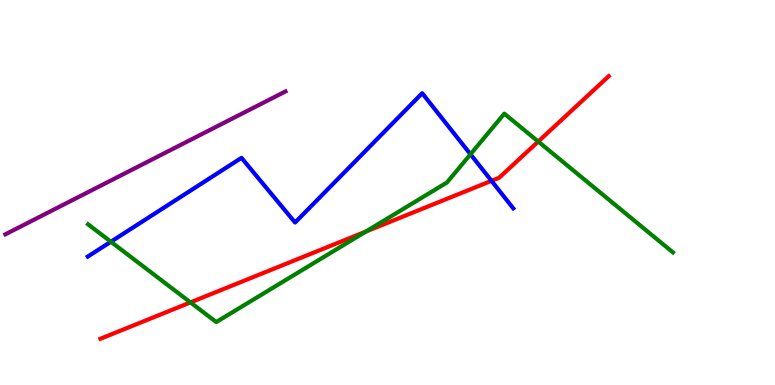[{'lines': ['blue', 'red'], 'intersections': [{'x': 6.34, 'y': 5.3}]}, {'lines': ['green', 'red'], 'intersections': [{'x': 2.46, 'y': 2.15}, {'x': 4.72, 'y': 3.98}, {'x': 6.94, 'y': 6.32}]}, {'lines': ['purple', 'red'], 'intersections': []}, {'lines': ['blue', 'green'], 'intersections': [{'x': 1.43, 'y': 3.72}, {'x': 6.07, 'y': 5.99}]}, {'lines': ['blue', 'purple'], 'intersections': []}, {'lines': ['green', 'purple'], 'intersections': []}]